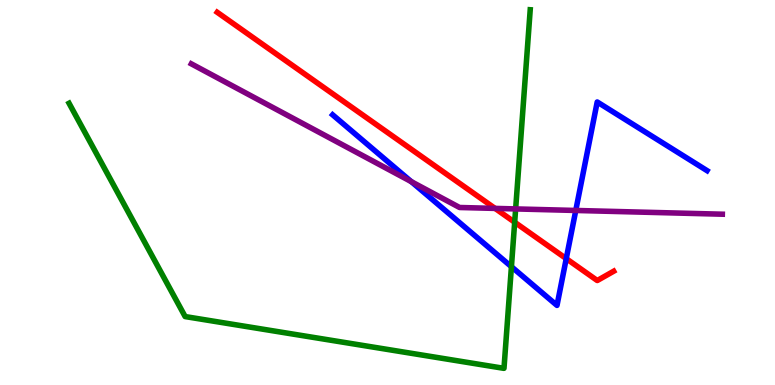[{'lines': ['blue', 'red'], 'intersections': [{'x': 7.31, 'y': 3.28}]}, {'lines': ['green', 'red'], 'intersections': [{'x': 6.64, 'y': 4.23}]}, {'lines': ['purple', 'red'], 'intersections': [{'x': 6.39, 'y': 4.59}]}, {'lines': ['blue', 'green'], 'intersections': [{'x': 6.6, 'y': 3.07}]}, {'lines': ['blue', 'purple'], 'intersections': [{'x': 5.31, 'y': 5.28}, {'x': 7.43, 'y': 4.53}]}, {'lines': ['green', 'purple'], 'intersections': [{'x': 6.65, 'y': 4.57}]}]